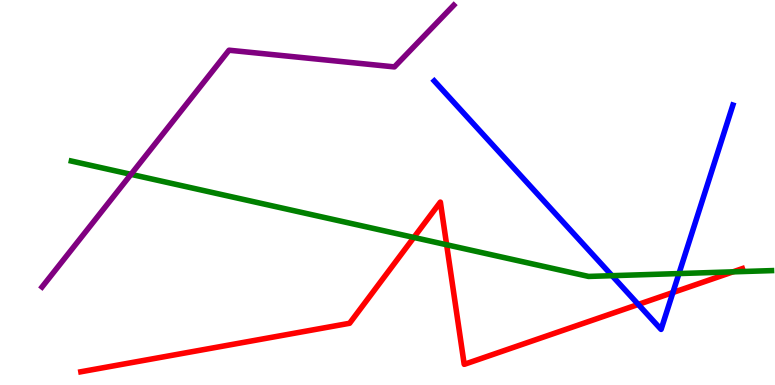[{'lines': ['blue', 'red'], 'intersections': [{'x': 8.24, 'y': 2.09}, {'x': 8.68, 'y': 2.4}]}, {'lines': ['green', 'red'], 'intersections': [{'x': 5.34, 'y': 3.83}, {'x': 5.76, 'y': 3.64}, {'x': 9.46, 'y': 2.94}]}, {'lines': ['purple', 'red'], 'intersections': []}, {'lines': ['blue', 'green'], 'intersections': [{'x': 7.9, 'y': 2.84}, {'x': 8.76, 'y': 2.89}]}, {'lines': ['blue', 'purple'], 'intersections': []}, {'lines': ['green', 'purple'], 'intersections': [{'x': 1.69, 'y': 5.47}]}]